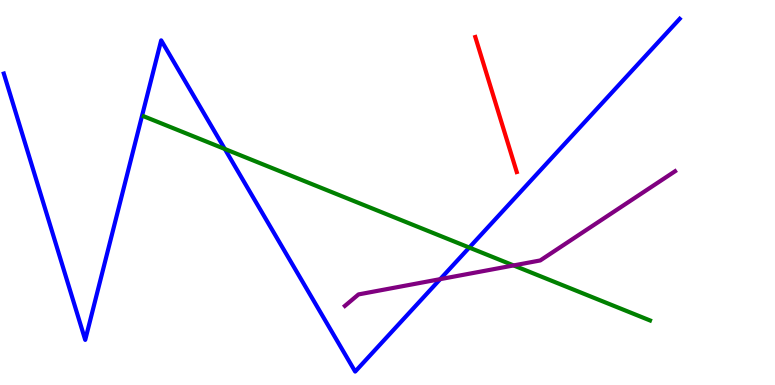[{'lines': ['blue', 'red'], 'intersections': []}, {'lines': ['green', 'red'], 'intersections': []}, {'lines': ['purple', 'red'], 'intersections': []}, {'lines': ['blue', 'green'], 'intersections': [{'x': 2.9, 'y': 6.13}, {'x': 6.06, 'y': 3.57}]}, {'lines': ['blue', 'purple'], 'intersections': [{'x': 5.68, 'y': 2.75}]}, {'lines': ['green', 'purple'], 'intersections': [{'x': 6.63, 'y': 3.11}]}]